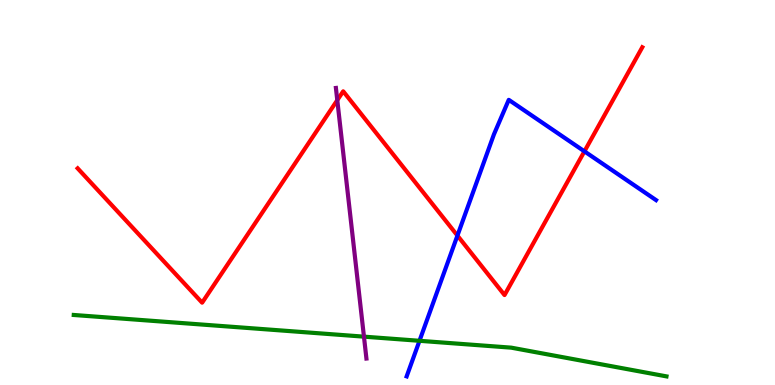[{'lines': ['blue', 'red'], 'intersections': [{'x': 5.9, 'y': 3.88}, {'x': 7.54, 'y': 6.07}]}, {'lines': ['green', 'red'], 'intersections': []}, {'lines': ['purple', 'red'], 'intersections': [{'x': 4.35, 'y': 7.4}]}, {'lines': ['blue', 'green'], 'intersections': [{'x': 5.41, 'y': 1.15}]}, {'lines': ['blue', 'purple'], 'intersections': []}, {'lines': ['green', 'purple'], 'intersections': [{'x': 4.7, 'y': 1.26}]}]